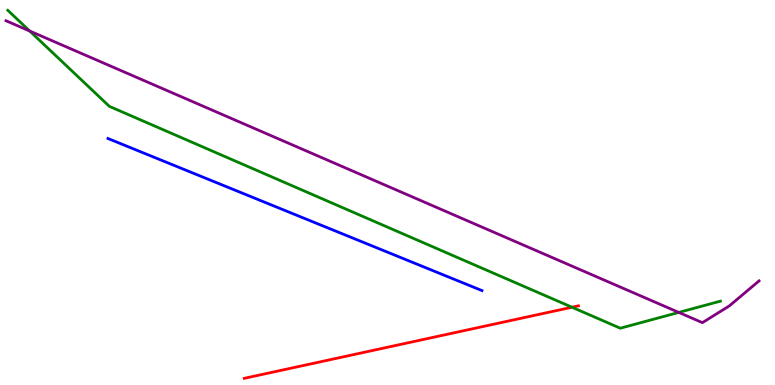[{'lines': ['blue', 'red'], 'intersections': []}, {'lines': ['green', 'red'], 'intersections': [{'x': 7.38, 'y': 2.02}]}, {'lines': ['purple', 'red'], 'intersections': []}, {'lines': ['blue', 'green'], 'intersections': []}, {'lines': ['blue', 'purple'], 'intersections': []}, {'lines': ['green', 'purple'], 'intersections': [{'x': 0.383, 'y': 9.19}, {'x': 8.76, 'y': 1.89}]}]